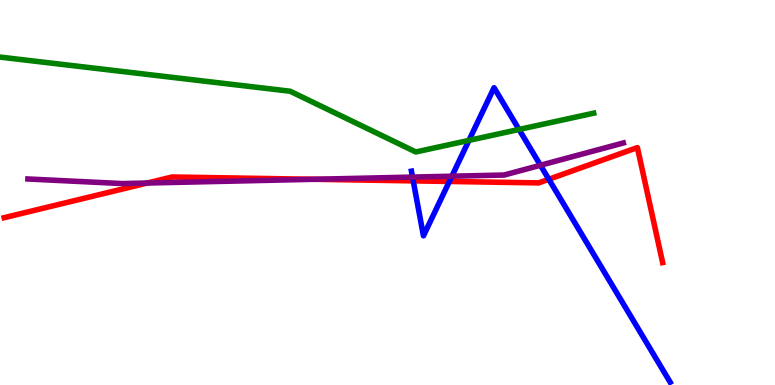[{'lines': ['blue', 'red'], 'intersections': [{'x': 5.33, 'y': 5.3}, {'x': 5.8, 'y': 5.29}, {'x': 7.08, 'y': 5.34}]}, {'lines': ['green', 'red'], 'intersections': []}, {'lines': ['purple', 'red'], 'intersections': [{'x': 1.9, 'y': 5.25}, {'x': 4.06, 'y': 5.34}]}, {'lines': ['blue', 'green'], 'intersections': [{'x': 6.05, 'y': 6.35}, {'x': 6.7, 'y': 6.64}]}, {'lines': ['blue', 'purple'], 'intersections': [{'x': 5.32, 'y': 5.4}, {'x': 5.83, 'y': 5.42}, {'x': 6.97, 'y': 5.71}]}, {'lines': ['green', 'purple'], 'intersections': []}]